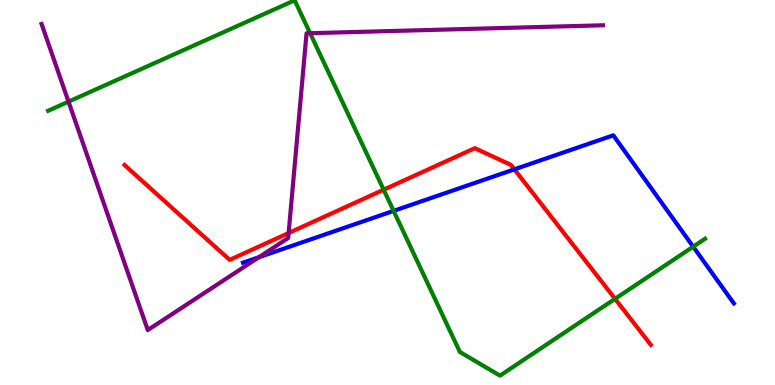[{'lines': ['blue', 'red'], 'intersections': [{'x': 6.64, 'y': 5.6}]}, {'lines': ['green', 'red'], 'intersections': [{'x': 4.95, 'y': 5.07}, {'x': 7.94, 'y': 2.24}]}, {'lines': ['purple', 'red'], 'intersections': [{'x': 3.72, 'y': 3.95}]}, {'lines': ['blue', 'green'], 'intersections': [{'x': 5.08, 'y': 4.52}, {'x': 8.94, 'y': 3.59}]}, {'lines': ['blue', 'purple'], 'intersections': [{'x': 3.34, 'y': 3.32}]}, {'lines': ['green', 'purple'], 'intersections': [{'x': 0.884, 'y': 7.36}, {'x': 4.0, 'y': 9.14}]}]